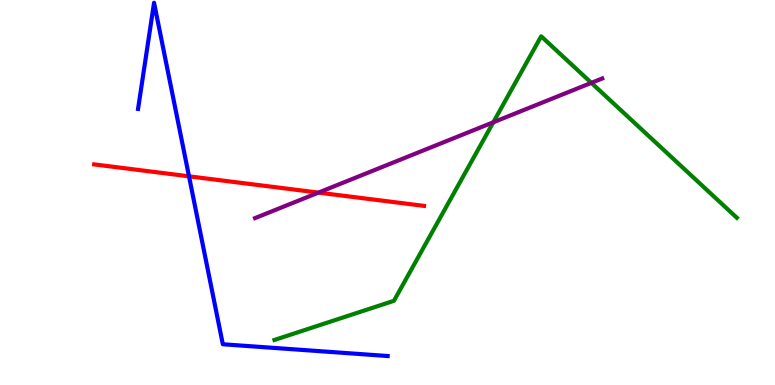[{'lines': ['blue', 'red'], 'intersections': [{'x': 2.44, 'y': 5.42}]}, {'lines': ['green', 'red'], 'intersections': []}, {'lines': ['purple', 'red'], 'intersections': [{'x': 4.11, 'y': 5.0}]}, {'lines': ['blue', 'green'], 'intersections': []}, {'lines': ['blue', 'purple'], 'intersections': []}, {'lines': ['green', 'purple'], 'intersections': [{'x': 6.37, 'y': 6.82}, {'x': 7.63, 'y': 7.85}]}]